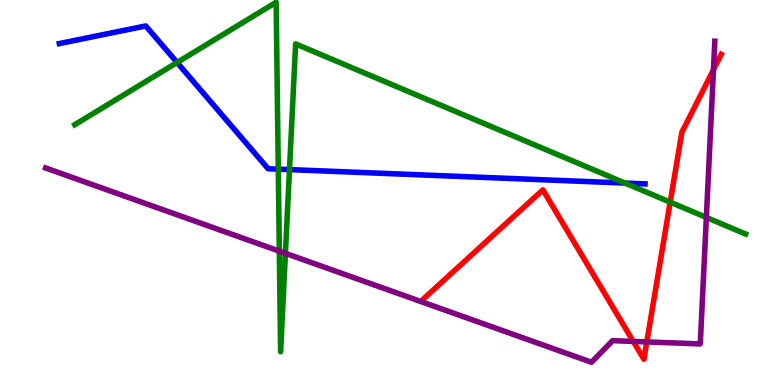[{'lines': ['blue', 'red'], 'intersections': []}, {'lines': ['green', 'red'], 'intersections': [{'x': 8.65, 'y': 4.75}]}, {'lines': ['purple', 'red'], 'intersections': [{'x': 8.17, 'y': 1.13}, {'x': 8.35, 'y': 1.12}, {'x': 9.21, 'y': 8.19}]}, {'lines': ['blue', 'green'], 'intersections': [{'x': 2.29, 'y': 8.38}, {'x': 3.59, 'y': 5.61}, {'x': 3.74, 'y': 5.59}, {'x': 8.07, 'y': 5.24}]}, {'lines': ['blue', 'purple'], 'intersections': []}, {'lines': ['green', 'purple'], 'intersections': [{'x': 3.6, 'y': 3.48}, {'x': 3.68, 'y': 3.42}, {'x': 9.11, 'y': 4.35}]}]